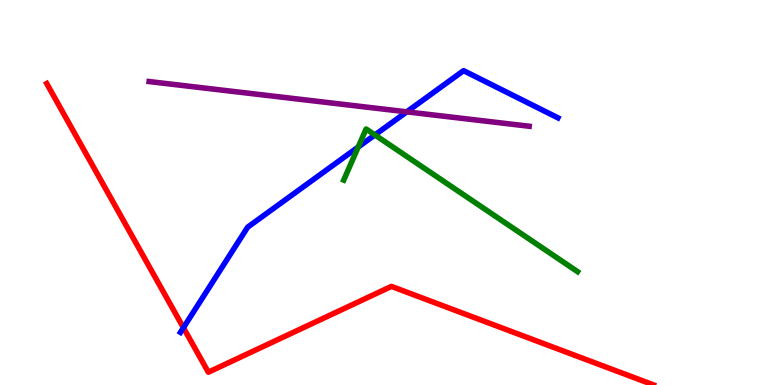[{'lines': ['blue', 'red'], 'intersections': [{'x': 2.37, 'y': 1.49}]}, {'lines': ['green', 'red'], 'intersections': []}, {'lines': ['purple', 'red'], 'intersections': []}, {'lines': ['blue', 'green'], 'intersections': [{'x': 4.62, 'y': 6.18}, {'x': 4.84, 'y': 6.5}]}, {'lines': ['blue', 'purple'], 'intersections': [{'x': 5.25, 'y': 7.09}]}, {'lines': ['green', 'purple'], 'intersections': []}]